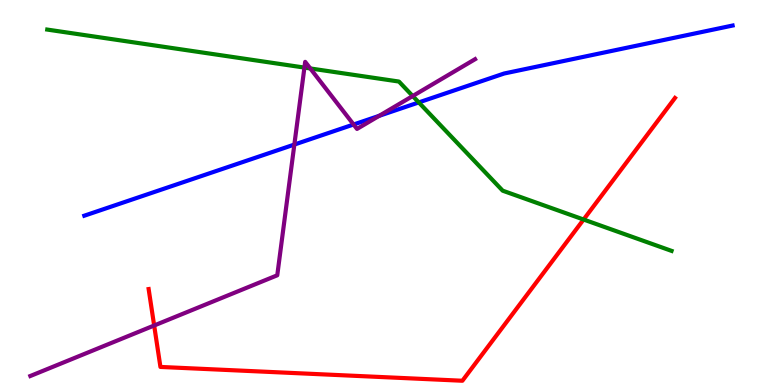[{'lines': ['blue', 'red'], 'intersections': []}, {'lines': ['green', 'red'], 'intersections': [{'x': 7.53, 'y': 4.3}]}, {'lines': ['purple', 'red'], 'intersections': [{'x': 1.99, 'y': 1.55}]}, {'lines': ['blue', 'green'], 'intersections': [{'x': 5.4, 'y': 7.34}]}, {'lines': ['blue', 'purple'], 'intersections': [{'x': 3.8, 'y': 6.25}, {'x': 4.56, 'y': 6.77}, {'x': 4.89, 'y': 6.99}]}, {'lines': ['green', 'purple'], 'intersections': [{'x': 3.93, 'y': 8.24}, {'x': 4.0, 'y': 8.22}, {'x': 5.33, 'y': 7.51}]}]